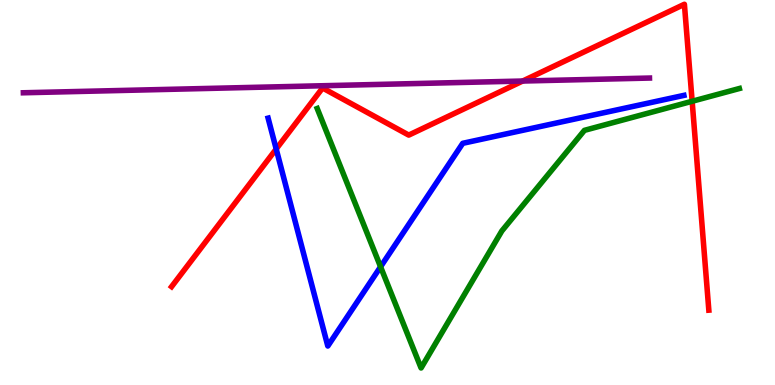[{'lines': ['blue', 'red'], 'intersections': [{'x': 3.56, 'y': 6.13}]}, {'lines': ['green', 'red'], 'intersections': [{'x': 8.93, 'y': 7.37}]}, {'lines': ['purple', 'red'], 'intersections': [{'x': 6.74, 'y': 7.9}]}, {'lines': ['blue', 'green'], 'intersections': [{'x': 4.91, 'y': 3.07}]}, {'lines': ['blue', 'purple'], 'intersections': []}, {'lines': ['green', 'purple'], 'intersections': []}]